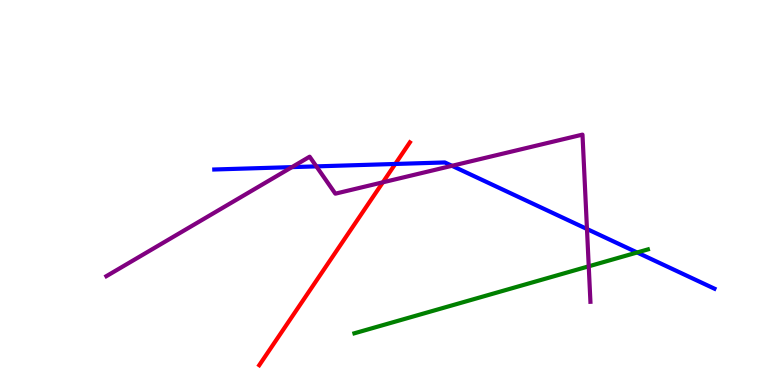[{'lines': ['blue', 'red'], 'intersections': [{'x': 5.1, 'y': 5.74}]}, {'lines': ['green', 'red'], 'intersections': []}, {'lines': ['purple', 'red'], 'intersections': [{'x': 4.94, 'y': 5.26}]}, {'lines': ['blue', 'green'], 'intersections': [{'x': 8.22, 'y': 3.44}]}, {'lines': ['blue', 'purple'], 'intersections': [{'x': 3.77, 'y': 5.66}, {'x': 4.08, 'y': 5.68}, {'x': 5.83, 'y': 5.69}, {'x': 7.57, 'y': 4.05}]}, {'lines': ['green', 'purple'], 'intersections': [{'x': 7.6, 'y': 3.08}]}]